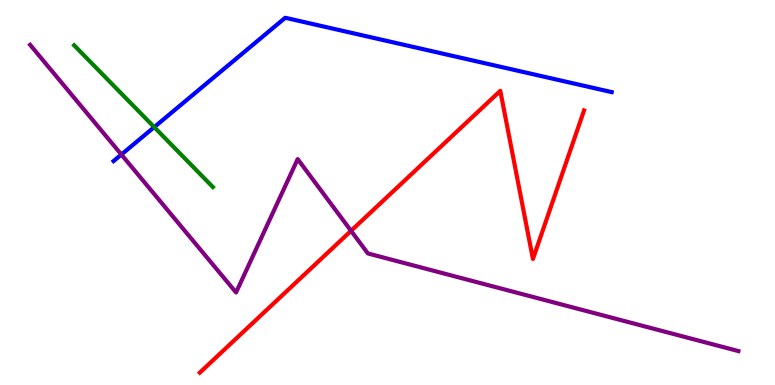[{'lines': ['blue', 'red'], 'intersections': []}, {'lines': ['green', 'red'], 'intersections': []}, {'lines': ['purple', 'red'], 'intersections': [{'x': 4.53, 'y': 4.0}]}, {'lines': ['blue', 'green'], 'intersections': [{'x': 1.99, 'y': 6.7}]}, {'lines': ['blue', 'purple'], 'intersections': [{'x': 1.57, 'y': 5.99}]}, {'lines': ['green', 'purple'], 'intersections': []}]